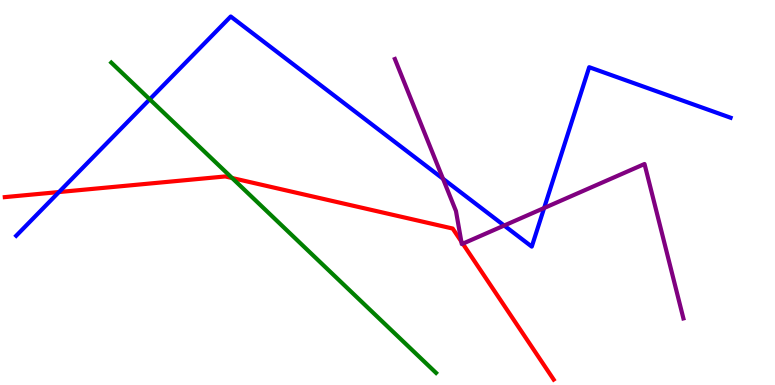[{'lines': ['blue', 'red'], 'intersections': [{'x': 0.761, 'y': 5.01}]}, {'lines': ['green', 'red'], 'intersections': [{'x': 2.99, 'y': 5.38}]}, {'lines': ['purple', 'red'], 'intersections': [{'x': 5.95, 'y': 3.73}, {'x': 5.97, 'y': 3.67}]}, {'lines': ['blue', 'green'], 'intersections': [{'x': 1.93, 'y': 7.42}]}, {'lines': ['blue', 'purple'], 'intersections': [{'x': 5.72, 'y': 5.36}, {'x': 6.51, 'y': 4.14}, {'x': 7.02, 'y': 4.6}]}, {'lines': ['green', 'purple'], 'intersections': []}]